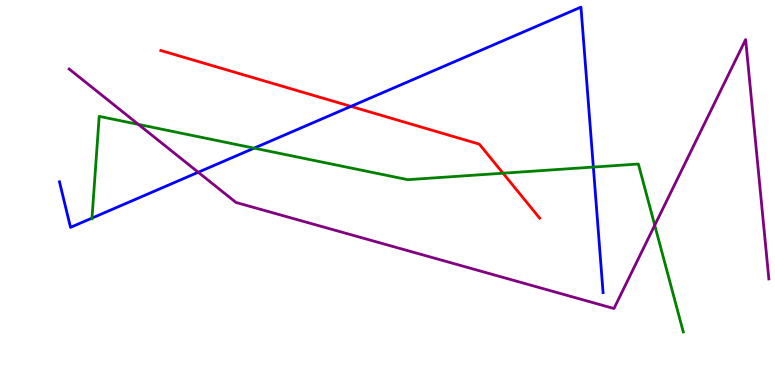[{'lines': ['blue', 'red'], 'intersections': [{'x': 4.53, 'y': 7.24}]}, {'lines': ['green', 'red'], 'intersections': [{'x': 6.49, 'y': 5.5}]}, {'lines': ['purple', 'red'], 'intersections': []}, {'lines': ['blue', 'green'], 'intersections': [{'x': 1.19, 'y': 4.34}, {'x': 3.28, 'y': 6.15}, {'x': 7.66, 'y': 5.66}]}, {'lines': ['blue', 'purple'], 'intersections': [{'x': 2.56, 'y': 5.53}]}, {'lines': ['green', 'purple'], 'intersections': [{'x': 1.79, 'y': 6.77}, {'x': 8.45, 'y': 4.15}]}]